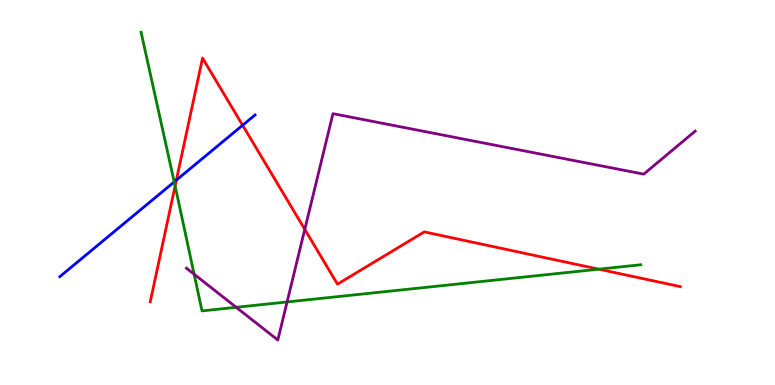[{'lines': ['blue', 'red'], 'intersections': [{'x': 2.28, 'y': 5.32}, {'x': 3.13, 'y': 6.75}]}, {'lines': ['green', 'red'], 'intersections': [{'x': 2.26, 'y': 5.17}, {'x': 7.73, 'y': 3.01}]}, {'lines': ['purple', 'red'], 'intersections': [{'x': 3.93, 'y': 4.04}]}, {'lines': ['blue', 'green'], 'intersections': [{'x': 2.25, 'y': 5.27}]}, {'lines': ['blue', 'purple'], 'intersections': []}, {'lines': ['green', 'purple'], 'intersections': [{'x': 2.5, 'y': 2.88}, {'x': 3.05, 'y': 2.02}, {'x': 3.7, 'y': 2.16}]}]